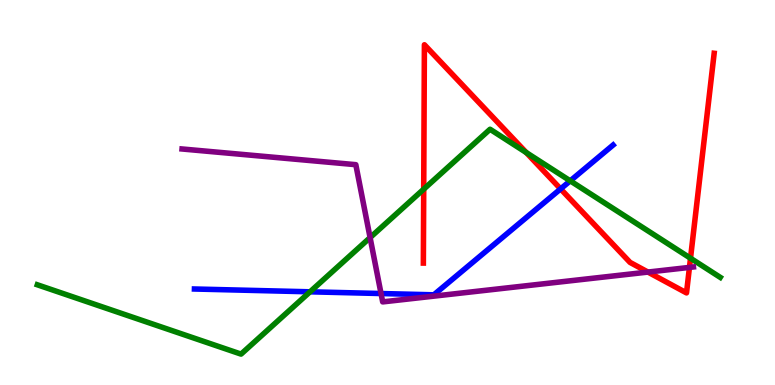[{'lines': ['blue', 'red'], 'intersections': [{'x': 7.23, 'y': 5.09}]}, {'lines': ['green', 'red'], 'intersections': [{'x': 5.47, 'y': 5.09}, {'x': 6.79, 'y': 6.04}, {'x': 8.91, 'y': 3.29}]}, {'lines': ['purple', 'red'], 'intersections': [{'x': 8.36, 'y': 2.93}, {'x': 8.9, 'y': 3.05}]}, {'lines': ['blue', 'green'], 'intersections': [{'x': 4.0, 'y': 2.42}, {'x': 7.36, 'y': 5.3}]}, {'lines': ['blue', 'purple'], 'intersections': [{'x': 4.92, 'y': 2.38}]}, {'lines': ['green', 'purple'], 'intersections': [{'x': 4.78, 'y': 3.83}]}]